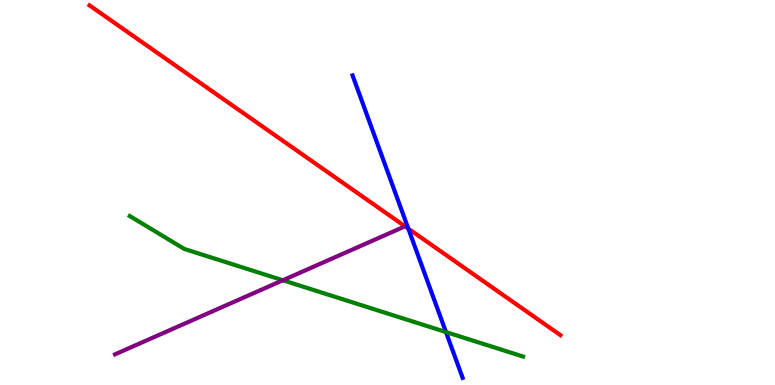[{'lines': ['blue', 'red'], 'intersections': [{'x': 5.27, 'y': 4.06}]}, {'lines': ['green', 'red'], 'intersections': []}, {'lines': ['purple', 'red'], 'intersections': []}, {'lines': ['blue', 'green'], 'intersections': [{'x': 5.75, 'y': 1.38}]}, {'lines': ['blue', 'purple'], 'intersections': []}, {'lines': ['green', 'purple'], 'intersections': [{'x': 3.65, 'y': 2.72}]}]